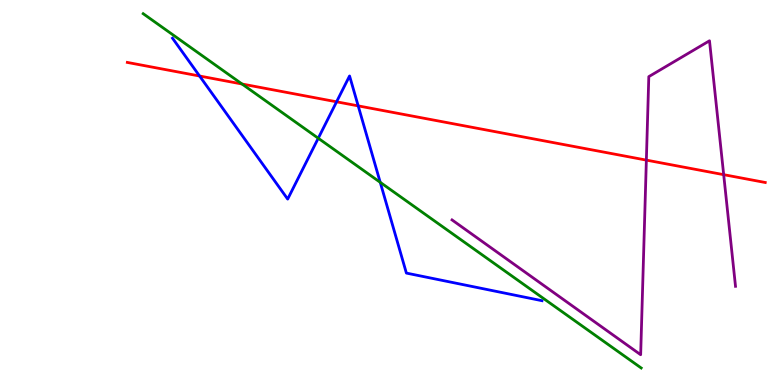[{'lines': ['blue', 'red'], 'intersections': [{'x': 2.58, 'y': 8.03}, {'x': 4.34, 'y': 7.36}, {'x': 4.62, 'y': 7.25}]}, {'lines': ['green', 'red'], 'intersections': [{'x': 3.12, 'y': 7.82}]}, {'lines': ['purple', 'red'], 'intersections': [{'x': 8.34, 'y': 5.84}, {'x': 9.34, 'y': 5.46}]}, {'lines': ['blue', 'green'], 'intersections': [{'x': 4.11, 'y': 6.41}, {'x': 4.91, 'y': 5.26}]}, {'lines': ['blue', 'purple'], 'intersections': []}, {'lines': ['green', 'purple'], 'intersections': []}]